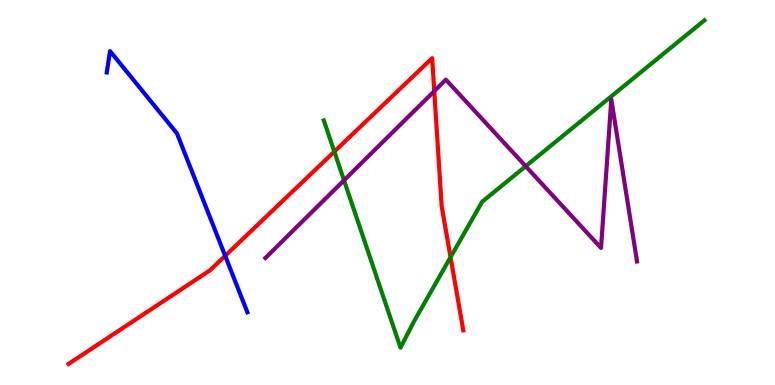[{'lines': ['blue', 'red'], 'intersections': [{'x': 2.91, 'y': 3.35}]}, {'lines': ['green', 'red'], 'intersections': [{'x': 4.31, 'y': 6.06}, {'x': 5.81, 'y': 3.32}]}, {'lines': ['purple', 'red'], 'intersections': [{'x': 5.6, 'y': 7.63}]}, {'lines': ['blue', 'green'], 'intersections': []}, {'lines': ['blue', 'purple'], 'intersections': []}, {'lines': ['green', 'purple'], 'intersections': [{'x': 4.44, 'y': 5.32}, {'x': 6.78, 'y': 5.68}]}]